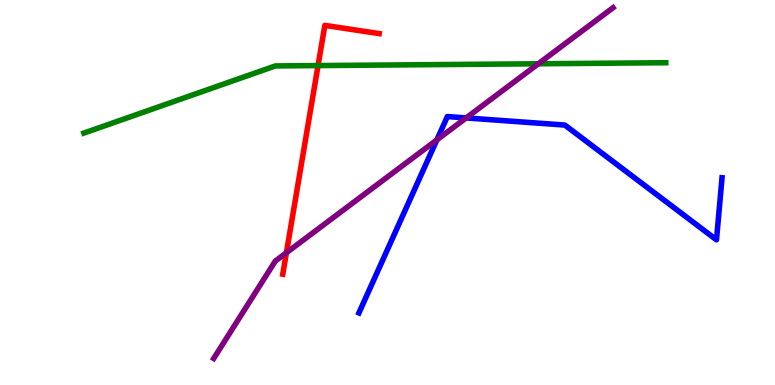[{'lines': ['blue', 'red'], 'intersections': []}, {'lines': ['green', 'red'], 'intersections': [{'x': 4.1, 'y': 8.3}]}, {'lines': ['purple', 'red'], 'intersections': [{'x': 3.7, 'y': 3.44}]}, {'lines': ['blue', 'green'], 'intersections': []}, {'lines': ['blue', 'purple'], 'intersections': [{'x': 5.64, 'y': 6.37}, {'x': 6.01, 'y': 6.94}]}, {'lines': ['green', 'purple'], 'intersections': [{'x': 6.95, 'y': 8.34}]}]